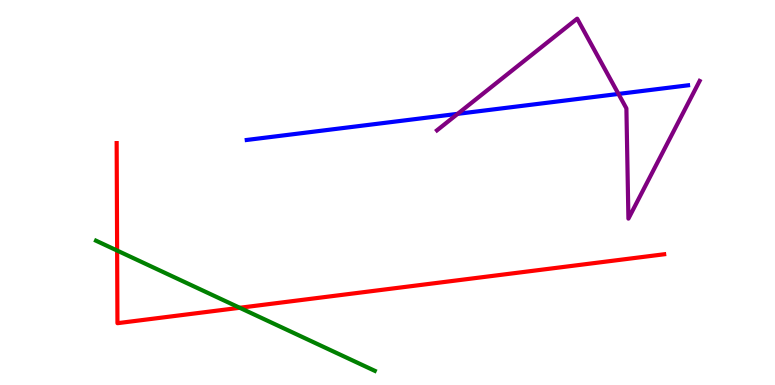[{'lines': ['blue', 'red'], 'intersections': []}, {'lines': ['green', 'red'], 'intersections': [{'x': 1.51, 'y': 3.49}, {'x': 3.09, 'y': 2.01}]}, {'lines': ['purple', 'red'], 'intersections': []}, {'lines': ['blue', 'green'], 'intersections': []}, {'lines': ['blue', 'purple'], 'intersections': [{'x': 5.91, 'y': 7.04}, {'x': 7.98, 'y': 7.56}]}, {'lines': ['green', 'purple'], 'intersections': []}]